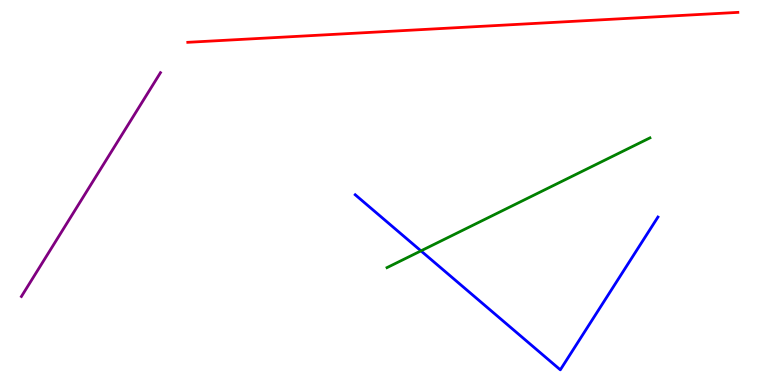[{'lines': ['blue', 'red'], 'intersections': []}, {'lines': ['green', 'red'], 'intersections': []}, {'lines': ['purple', 'red'], 'intersections': []}, {'lines': ['blue', 'green'], 'intersections': [{'x': 5.43, 'y': 3.48}]}, {'lines': ['blue', 'purple'], 'intersections': []}, {'lines': ['green', 'purple'], 'intersections': []}]